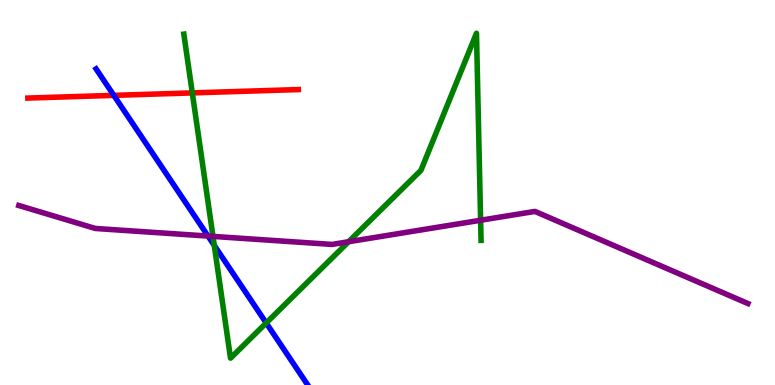[{'lines': ['blue', 'red'], 'intersections': [{'x': 1.47, 'y': 7.52}]}, {'lines': ['green', 'red'], 'intersections': [{'x': 2.48, 'y': 7.59}]}, {'lines': ['purple', 'red'], 'intersections': []}, {'lines': ['blue', 'green'], 'intersections': [{'x': 2.76, 'y': 3.63}, {'x': 3.43, 'y': 1.61}]}, {'lines': ['blue', 'purple'], 'intersections': [{'x': 2.68, 'y': 3.87}]}, {'lines': ['green', 'purple'], 'intersections': [{'x': 2.75, 'y': 3.86}, {'x': 4.5, 'y': 3.72}, {'x': 6.2, 'y': 4.28}]}]